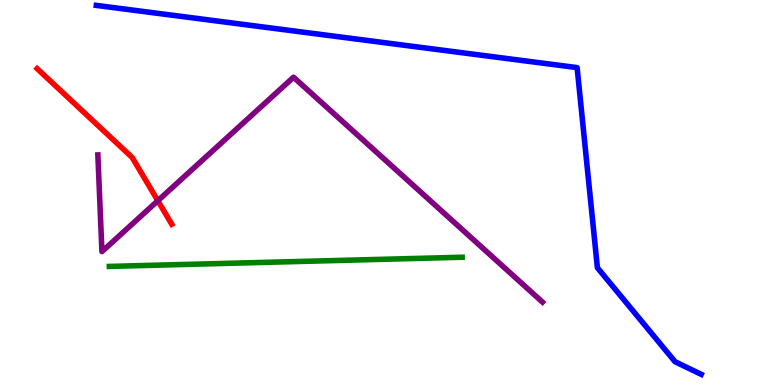[{'lines': ['blue', 'red'], 'intersections': []}, {'lines': ['green', 'red'], 'intersections': []}, {'lines': ['purple', 'red'], 'intersections': [{'x': 2.04, 'y': 4.79}]}, {'lines': ['blue', 'green'], 'intersections': []}, {'lines': ['blue', 'purple'], 'intersections': []}, {'lines': ['green', 'purple'], 'intersections': []}]